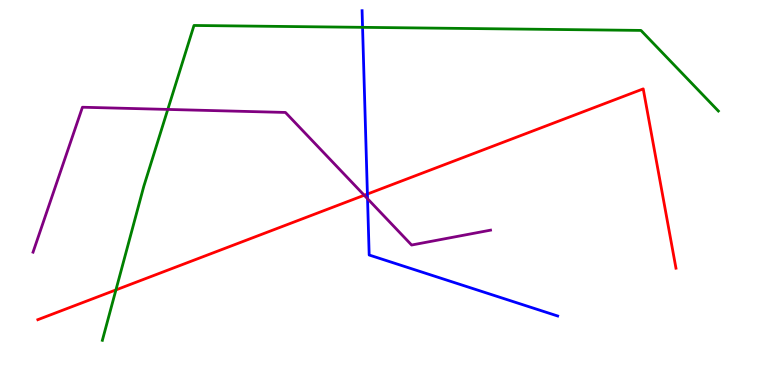[{'lines': ['blue', 'red'], 'intersections': [{'x': 4.74, 'y': 4.96}]}, {'lines': ['green', 'red'], 'intersections': [{'x': 1.5, 'y': 2.47}]}, {'lines': ['purple', 'red'], 'intersections': [{'x': 4.7, 'y': 4.93}]}, {'lines': ['blue', 'green'], 'intersections': [{'x': 4.68, 'y': 9.29}]}, {'lines': ['blue', 'purple'], 'intersections': [{'x': 4.74, 'y': 4.84}]}, {'lines': ['green', 'purple'], 'intersections': [{'x': 2.16, 'y': 7.16}]}]